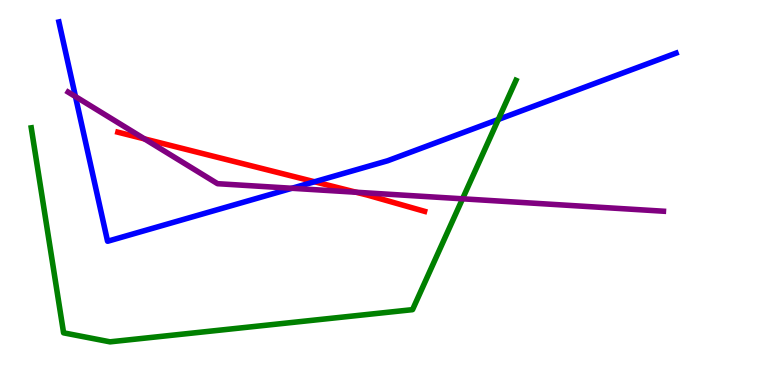[{'lines': ['blue', 'red'], 'intersections': [{'x': 4.06, 'y': 5.28}]}, {'lines': ['green', 'red'], 'intersections': []}, {'lines': ['purple', 'red'], 'intersections': [{'x': 1.86, 'y': 6.39}, {'x': 4.6, 'y': 5.01}]}, {'lines': ['blue', 'green'], 'intersections': [{'x': 6.43, 'y': 6.9}]}, {'lines': ['blue', 'purple'], 'intersections': [{'x': 0.974, 'y': 7.49}, {'x': 3.77, 'y': 5.11}]}, {'lines': ['green', 'purple'], 'intersections': [{'x': 5.97, 'y': 4.84}]}]